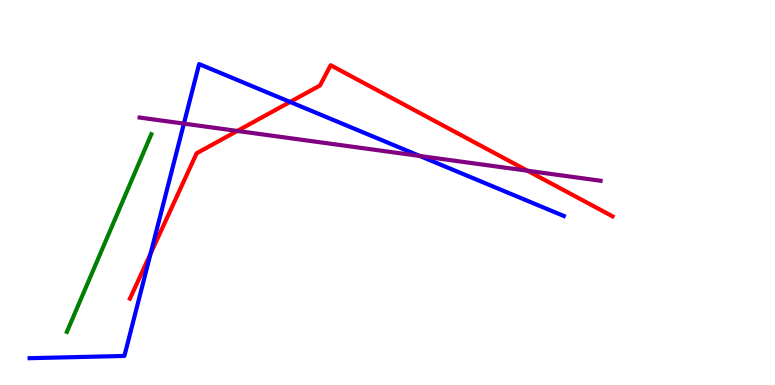[{'lines': ['blue', 'red'], 'intersections': [{'x': 1.94, 'y': 3.41}, {'x': 3.74, 'y': 7.35}]}, {'lines': ['green', 'red'], 'intersections': []}, {'lines': ['purple', 'red'], 'intersections': [{'x': 3.06, 'y': 6.6}, {'x': 6.81, 'y': 5.57}]}, {'lines': ['blue', 'green'], 'intersections': []}, {'lines': ['blue', 'purple'], 'intersections': [{'x': 2.37, 'y': 6.79}, {'x': 5.42, 'y': 5.95}]}, {'lines': ['green', 'purple'], 'intersections': []}]